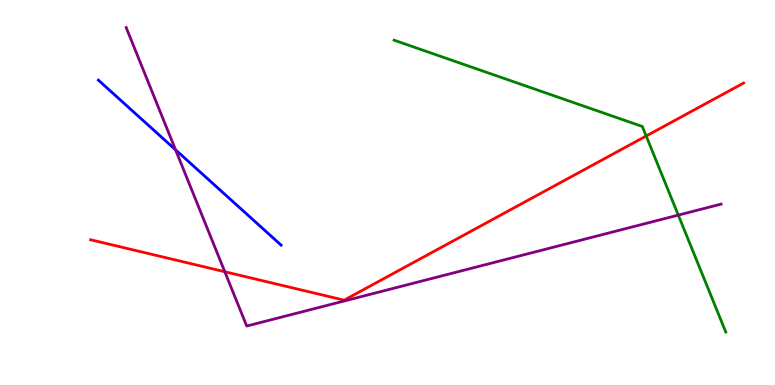[{'lines': ['blue', 'red'], 'intersections': []}, {'lines': ['green', 'red'], 'intersections': [{'x': 8.34, 'y': 6.47}]}, {'lines': ['purple', 'red'], 'intersections': [{'x': 2.9, 'y': 2.94}]}, {'lines': ['blue', 'green'], 'intersections': []}, {'lines': ['blue', 'purple'], 'intersections': [{'x': 2.27, 'y': 6.11}]}, {'lines': ['green', 'purple'], 'intersections': [{'x': 8.75, 'y': 4.41}]}]